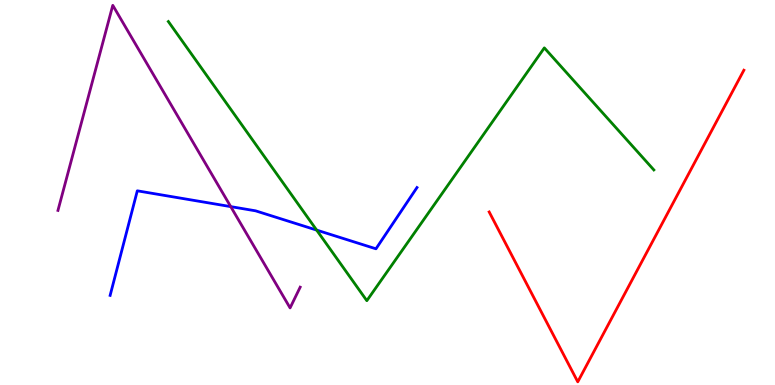[{'lines': ['blue', 'red'], 'intersections': []}, {'lines': ['green', 'red'], 'intersections': []}, {'lines': ['purple', 'red'], 'intersections': []}, {'lines': ['blue', 'green'], 'intersections': [{'x': 4.09, 'y': 4.02}]}, {'lines': ['blue', 'purple'], 'intersections': [{'x': 2.98, 'y': 4.63}]}, {'lines': ['green', 'purple'], 'intersections': []}]